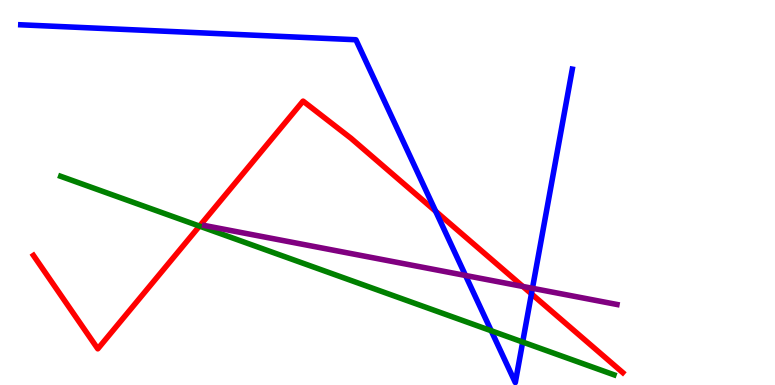[{'lines': ['blue', 'red'], 'intersections': [{'x': 5.62, 'y': 4.51}, {'x': 6.86, 'y': 2.37}]}, {'lines': ['green', 'red'], 'intersections': [{'x': 2.57, 'y': 4.13}]}, {'lines': ['purple', 'red'], 'intersections': [{'x': 6.75, 'y': 2.56}]}, {'lines': ['blue', 'green'], 'intersections': [{'x': 6.34, 'y': 1.41}, {'x': 6.74, 'y': 1.12}]}, {'lines': ['blue', 'purple'], 'intersections': [{'x': 6.01, 'y': 2.84}, {'x': 6.87, 'y': 2.51}]}, {'lines': ['green', 'purple'], 'intersections': []}]